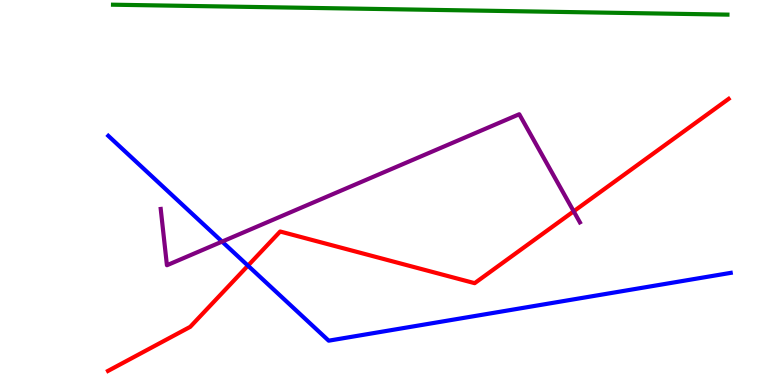[{'lines': ['blue', 'red'], 'intersections': [{'x': 3.2, 'y': 3.1}]}, {'lines': ['green', 'red'], 'intersections': []}, {'lines': ['purple', 'red'], 'intersections': [{'x': 7.4, 'y': 4.51}]}, {'lines': ['blue', 'green'], 'intersections': []}, {'lines': ['blue', 'purple'], 'intersections': [{'x': 2.87, 'y': 3.72}]}, {'lines': ['green', 'purple'], 'intersections': []}]